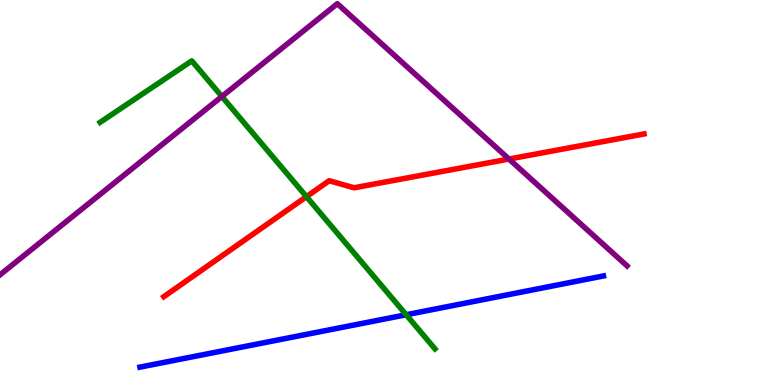[{'lines': ['blue', 'red'], 'intersections': []}, {'lines': ['green', 'red'], 'intersections': [{'x': 3.95, 'y': 4.89}]}, {'lines': ['purple', 'red'], 'intersections': [{'x': 6.57, 'y': 5.87}]}, {'lines': ['blue', 'green'], 'intersections': [{'x': 5.24, 'y': 1.82}]}, {'lines': ['blue', 'purple'], 'intersections': []}, {'lines': ['green', 'purple'], 'intersections': [{'x': 2.86, 'y': 7.49}]}]